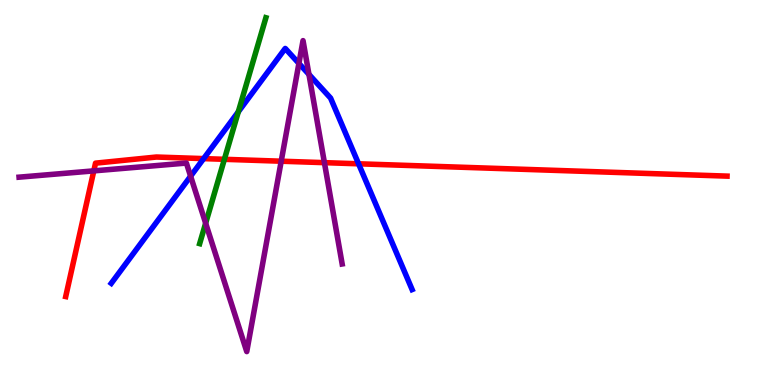[{'lines': ['blue', 'red'], 'intersections': [{'x': 2.63, 'y': 5.88}, {'x': 4.63, 'y': 5.75}]}, {'lines': ['green', 'red'], 'intersections': [{'x': 2.9, 'y': 5.86}]}, {'lines': ['purple', 'red'], 'intersections': [{'x': 1.21, 'y': 5.56}, {'x': 3.63, 'y': 5.81}, {'x': 4.19, 'y': 5.78}]}, {'lines': ['blue', 'green'], 'intersections': [{'x': 3.08, 'y': 7.1}]}, {'lines': ['blue', 'purple'], 'intersections': [{'x': 2.46, 'y': 5.42}, {'x': 3.86, 'y': 8.35}, {'x': 3.99, 'y': 8.07}]}, {'lines': ['green', 'purple'], 'intersections': [{'x': 2.65, 'y': 4.2}]}]